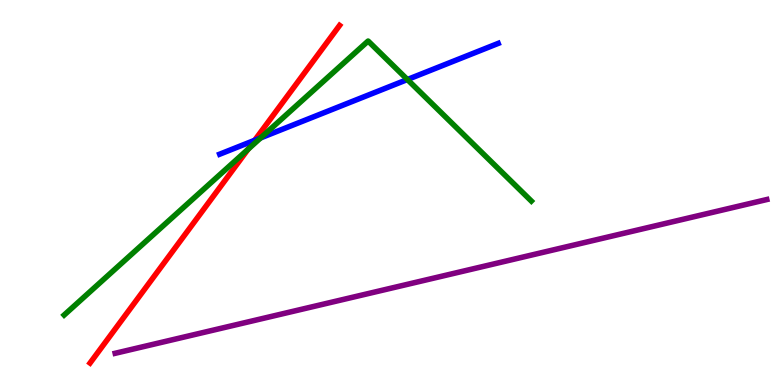[{'lines': ['blue', 'red'], 'intersections': [{'x': 3.29, 'y': 6.36}]}, {'lines': ['green', 'red'], 'intersections': [{'x': 3.2, 'y': 6.12}]}, {'lines': ['purple', 'red'], 'intersections': []}, {'lines': ['blue', 'green'], 'intersections': [{'x': 3.36, 'y': 6.42}, {'x': 5.26, 'y': 7.93}]}, {'lines': ['blue', 'purple'], 'intersections': []}, {'lines': ['green', 'purple'], 'intersections': []}]